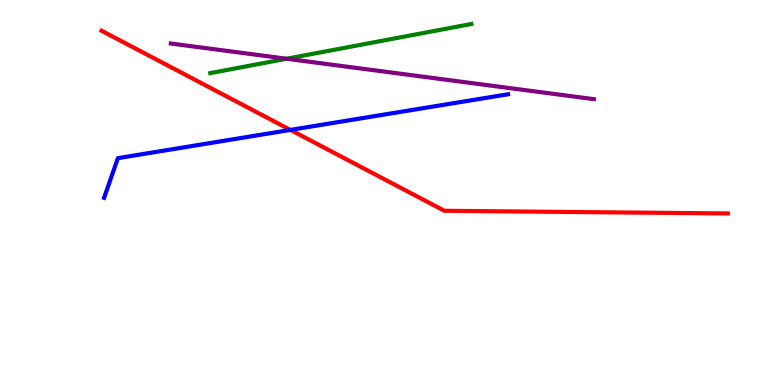[{'lines': ['blue', 'red'], 'intersections': [{'x': 3.75, 'y': 6.63}]}, {'lines': ['green', 'red'], 'intersections': []}, {'lines': ['purple', 'red'], 'intersections': []}, {'lines': ['blue', 'green'], 'intersections': []}, {'lines': ['blue', 'purple'], 'intersections': []}, {'lines': ['green', 'purple'], 'intersections': [{'x': 3.7, 'y': 8.47}]}]